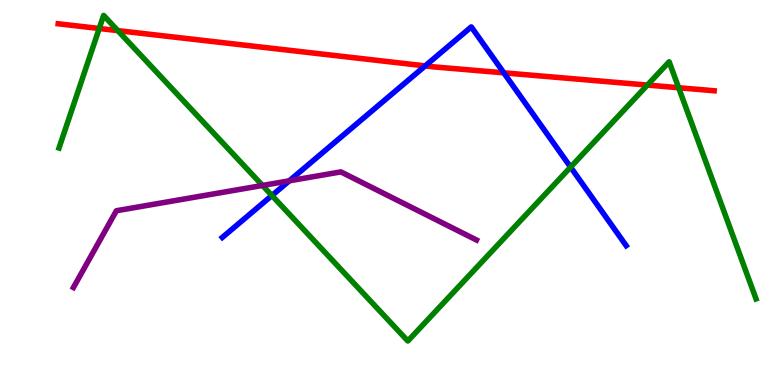[{'lines': ['blue', 'red'], 'intersections': [{'x': 5.49, 'y': 8.29}, {'x': 6.5, 'y': 8.11}]}, {'lines': ['green', 'red'], 'intersections': [{'x': 1.28, 'y': 9.26}, {'x': 1.52, 'y': 9.2}, {'x': 8.35, 'y': 7.79}, {'x': 8.76, 'y': 7.72}]}, {'lines': ['purple', 'red'], 'intersections': []}, {'lines': ['blue', 'green'], 'intersections': [{'x': 3.51, 'y': 4.92}, {'x': 7.36, 'y': 5.66}]}, {'lines': ['blue', 'purple'], 'intersections': [{'x': 3.73, 'y': 5.3}]}, {'lines': ['green', 'purple'], 'intersections': [{'x': 3.39, 'y': 5.18}]}]